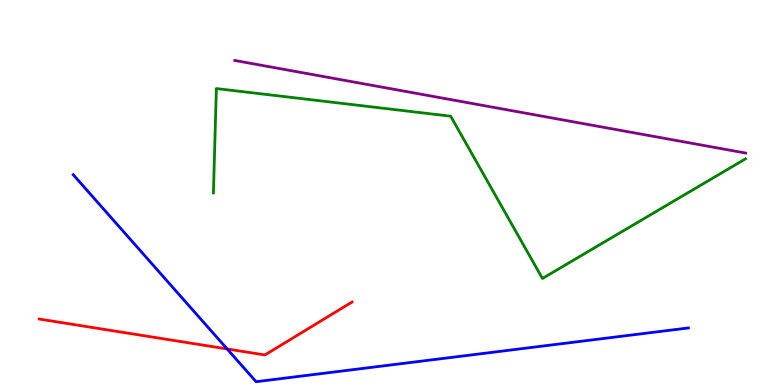[{'lines': ['blue', 'red'], 'intersections': [{'x': 2.93, 'y': 0.936}]}, {'lines': ['green', 'red'], 'intersections': []}, {'lines': ['purple', 'red'], 'intersections': []}, {'lines': ['blue', 'green'], 'intersections': []}, {'lines': ['blue', 'purple'], 'intersections': []}, {'lines': ['green', 'purple'], 'intersections': []}]